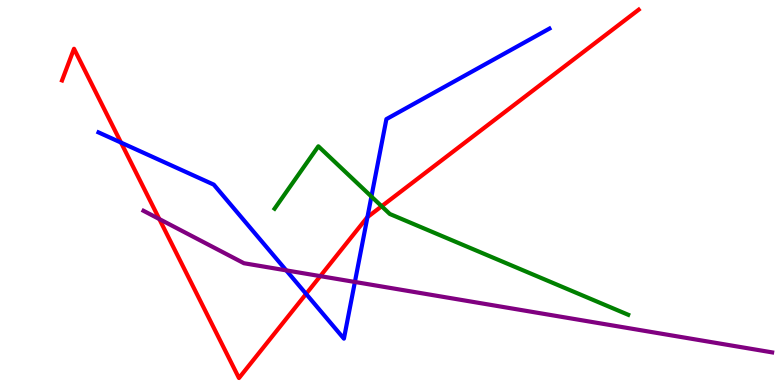[{'lines': ['blue', 'red'], 'intersections': [{'x': 1.56, 'y': 6.3}, {'x': 3.95, 'y': 2.37}, {'x': 4.74, 'y': 4.36}]}, {'lines': ['green', 'red'], 'intersections': [{'x': 4.92, 'y': 4.64}]}, {'lines': ['purple', 'red'], 'intersections': [{'x': 2.06, 'y': 4.31}, {'x': 4.13, 'y': 2.83}]}, {'lines': ['blue', 'green'], 'intersections': [{'x': 4.79, 'y': 4.89}]}, {'lines': ['blue', 'purple'], 'intersections': [{'x': 3.69, 'y': 2.98}, {'x': 4.58, 'y': 2.68}]}, {'lines': ['green', 'purple'], 'intersections': []}]